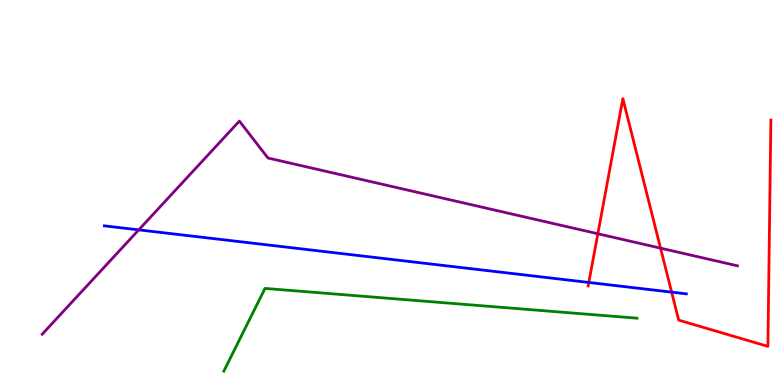[{'lines': ['blue', 'red'], 'intersections': [{'x': 7.6, 'y': 2.66}, {'x': 8.67, 'y': 2.41}]}, {'lines': ['green', 'red'], 'intersections': []}, {'lines': ['purple', 'red'], 'intersections': [{'x': 7.71, 'y': 3.93}, {'x': 8.52, 'y': 3.55}]}, {'lines': ['blue', 'green'], 'intersections': []}, {'lines': ['blue', 'purple'], 'intersections': [{'x': 1.79, 'y': 4.03}]}, {'lines': ['green', 'purple'], 'intersections': []}]